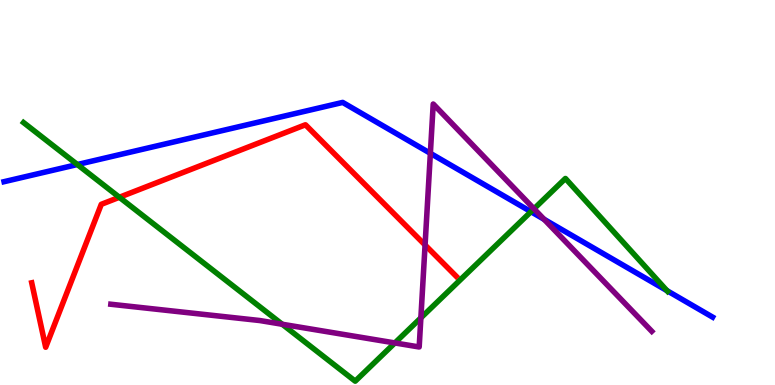[{'lines': ['blue', 'red'], 'intersections': []}, {'lines': ['green', 'red'], 'intersections': [{'x': 1.54, 'y': 4.88}]}, {'lines': ['purple', 'red'], 'intersections': [{'x': 5.48, 'y': 3.64}]}, {'lines': ['blue', 'green'], 'intersections': [{'x': 0.998, 'y': 5.73}, {'x': 6.85, 'y': 4.5}, {'x': 8.61, 'y': 2.45}]}, {'lines': ['blue', 'purple'], 'intersections': [{'x': 5.55, 'y': 6.02}, {'x': 7.02, 'y': 4.3}]}, {'lines': ['green', 'purple'], 'intersections': [{'x': 3.64, 'y': 1.58}, {'x': 5.1, 'y': 1.09}, {'x': 5.43, 'y': 1.74}, {'x': 6.89, 'y': 4.58}]}]